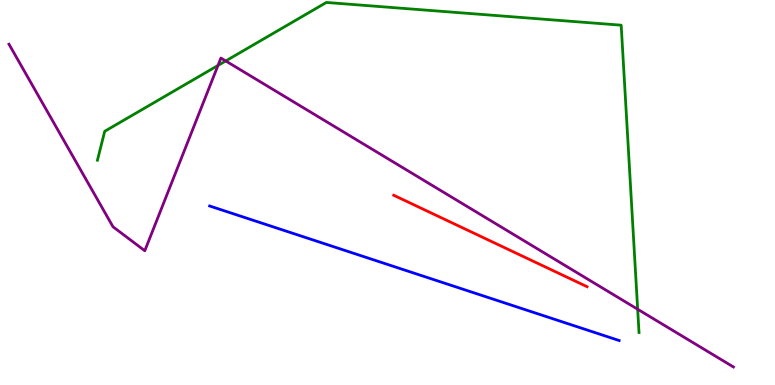[{'lines': ['blue', 'red'], 'intersections': []}, {'lines': ['green', 'red'], 'intersections': []}, {'lines': ['purple', 'red'], 'intersections': []}, {'lines': ['blue', 'green'], 'intersections': []}, {'lines': ['blue', 'purple'], 'intersections': []}, {'lines': ['green', 'purple'], 'intersections': [{'x': 2.81, 'y': 8.3}, {'x': 2.91, 'y': 8.42}, {'x': 8.23, 'y': 1.97}]}]